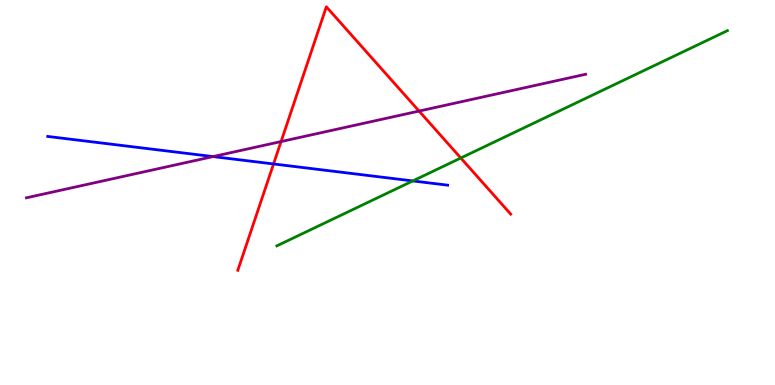[{'lines': ['blue', 'red'], 'intersections': [{'x': 3.53, 'y': 5.74}]}, {'lines': ['green', 'red'], 'intersections': [{'x': 5.95, 'y': 5.9}]}, {'lines': ['purple', 'red'], 'intersections': [{'x': 3.63, 'y': 6.32}, {'x': 5.41, 'y': 7.12}]}, {'lines': ['blue', 'green'], 'intersections': [{'x': 5.33, 'y': 5.3}]}, {'lines': ['blue', 'purple'], 'intersections': [{'x': 2.75, 'y': 5.93}]}, {'lines': ['green', 'purple'], 'intersections': []}]